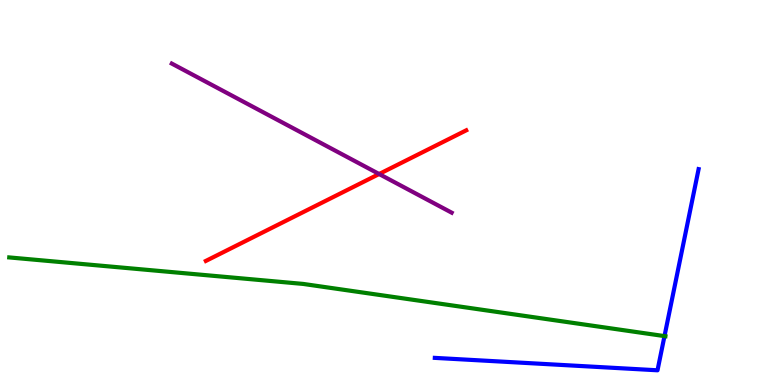[{'lines': ['blue', 'red'], 'intersections': []}, {'lines': ['green', 'red'], 'intersections': []}, {'lines': ['purple', 'red'], 'intersections': [{'x': 4.89, 'y': 5.48}]}, {'lines': ['blue', 'green'], 'intersections': [{'x': 8.57, 'y': 1.27}]}, {'lines': ['blue', 'purple'], 'intersections': []}, {'lines': ['green', 'purple'], 'intersections': []}]